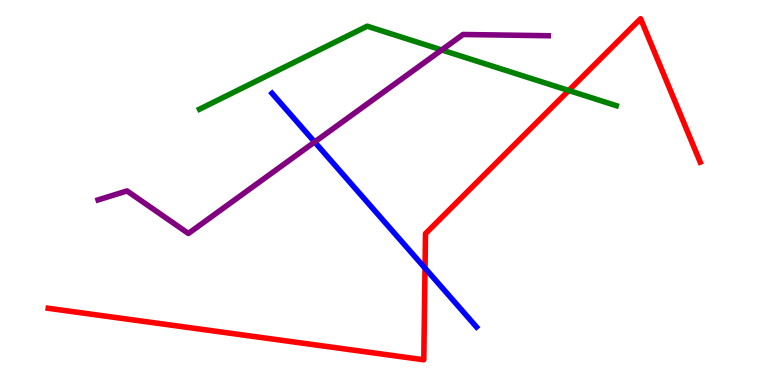[{'lines': ['blue', 'red'], 'intersections': [{'x': 5.48, 'y': 3.03}]}, {'lines': ['green', 'red'], 'intersections': [{'x': 7.34, 'y': 7.65}]}, {'lines': ['purple', 'red'], 'intersections': []}, {'lines': ['blue', 'green'], 'intersections': []}, {'lines': ['blue', 'purple'], 'intersections': [{'x': 4.06, 'y': 6.31}]}, {'lines': ['green', 'purple'], 'intersections': [{'x': 5.7, 'y': 8.7}]}]